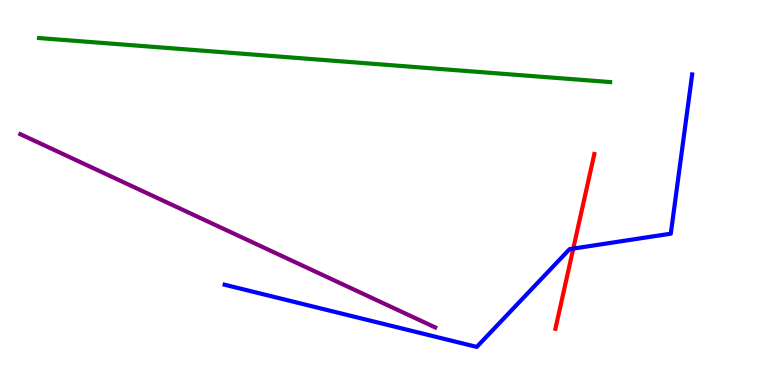[{'lines': ['blue', 'red'], 'intersections': [{'x': 7.4, 'y': 3.54}]}, {'lines': ['green', 'red'], 'intersections': []}, {'lines': ['purple', 'red'], 'intersections': []}, {'lines': ['blue', 'green'], 'intersections': []}, {'lines': ['blue', 'purple'], 'intersections': []}, {'lines': ['green', 'purple'], 'intersections': []}]